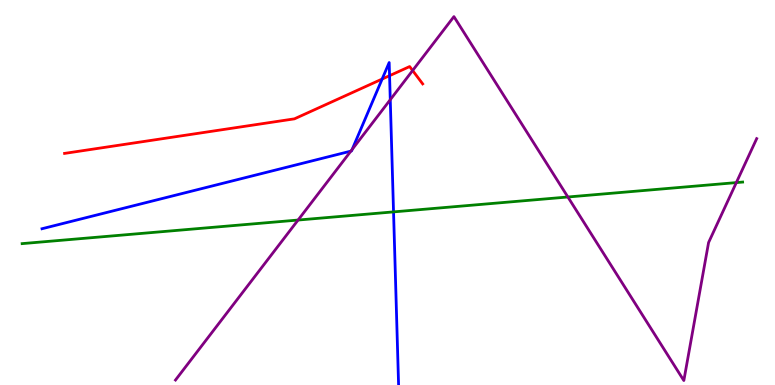[{'lines': ['blue', 'red'], 'intersections': [{'x': 4.93, 'y': 7.95}, {'x': 5.03, 'y': 8.03}]}, {'lines': ['green', 'red'], 'intersections': []}, {'lines': ['purple', 'red'], 'intersections': [{'x': 5.32, 'y': 8.17}]}, {'lines': ['blue', 'green'], 'intersections': [{'x': 5.08, 'y': 4.5}]}, {'lines': ['blue', 'purple'], 'intersections': [{'x': 4.53, 'y': 6.07}, {'x': 4.54, 'y': 6.12}, {'x': 5.04, 'y': 7.41}]}, {'lines': ['green', 'purple'], 'intersections': [{'x': 3.85, 'y': 4.28}, {'x': 7.33, 'y': 4.88}, {'x': 9.5, 'y': 5.26}]}]